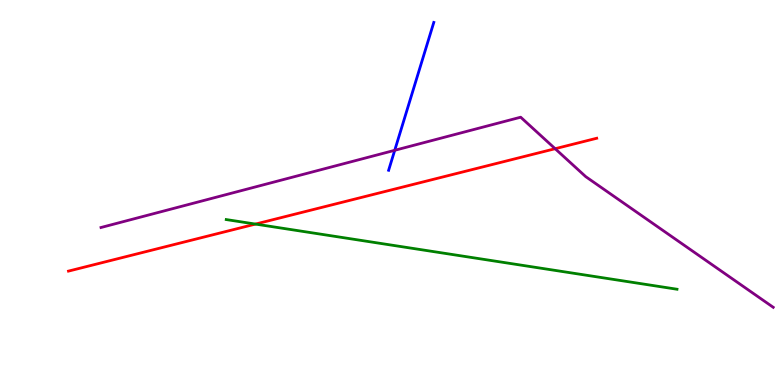[{'lines': ['blue', 'red'], 'intersections': []}, {'lines': ['green', 'red'], 'intersections': [{'x': 3.3, 'y': 4.18}]}, {'lines': ['purple', 'red'], 'intersections': [{'x': 7.16, 'y': 6.14}]}, {'lines': ['blue', 'green'], 'intersections': []}, {'lines': ['blue', 'purple'], 'intersections': [{'x': 5.09, 'y': 6.1}]}, {'lines': ['green', 'purple'], 'intersections': []}]